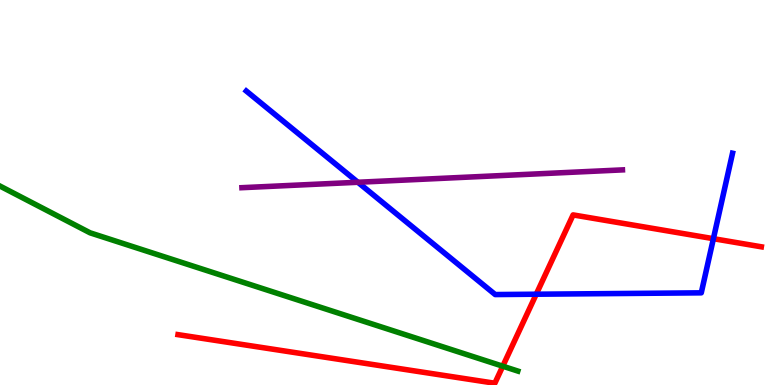[{'lines': ['blue', 'red'], 'intersections': [{'x': 6.92, 'y': 2.36}, {'x': 9.21, 'y': 3.8}]}, {'lines': ['green', 'red'], 'intersections': [{'x': 6.49, 'y': 0.488}]}, {'lines': ['purple', 'red'], 'intersections': []}, {'lines': ['blue', 'green'], 'intersections': []}, {'lines': ['blue', 'purple'], 'intersections': [{'x': 4.62, 'y': 5.27}]}, {'lines': ['green', 'purple'], 'intersections': []}]